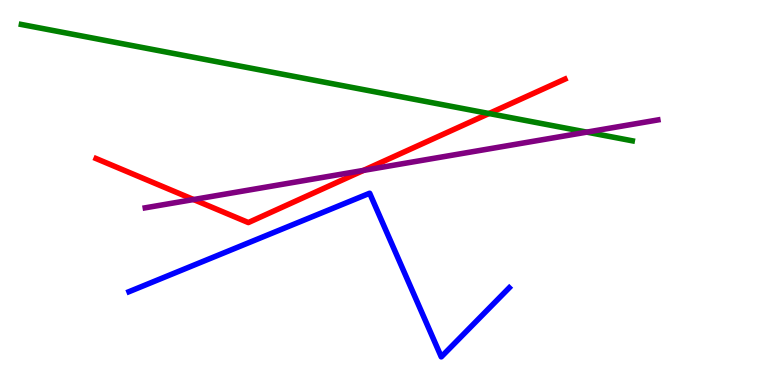[{'lines': ['blue', 'red'], 'intersections': []}, {'lines': ['green', 'red'], 'intersections': [{'x': 6.31, 'y': 7.05}]}, {'lines': ['purple', 'red'], 'intersections': [{'x': 2.5, 'y': 4.82}, {'x': 4.69, 'y': 5.57}]}, {'lines': ['blue', 'green'], 'intersections': []}, {'lines': ['blue', 'purple'], 'intersections': []}, {'lines': ['green', 'purple'], 'intersections': [{'x': 7.57, 'y': 6.57}]}]